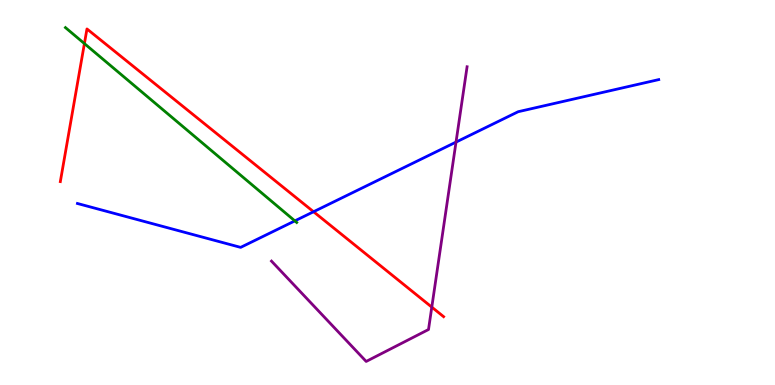[{'lines': ['blue', 'red'], 'intersections': [{'x': 4.05, 'y': 4.5}]}, {'lines': ['green', 'red'], 'intersections': [{'x': 1.09, 'y': 8.87}]}, {'lines': ['purple', 'red'], 'intersections': [{'x': 5.57, 'y': 2.02}]}, {'lines': ['blue', 'green'], 'intersections': [{'x': 3.8, 'y': 4.26}]}, {'lines': ['blue', 'purple'], 'intersections': [{'x': 5.88, 'y': 6.31}]}, {'lines': ['green', 'purple'], 'intersections': []}]